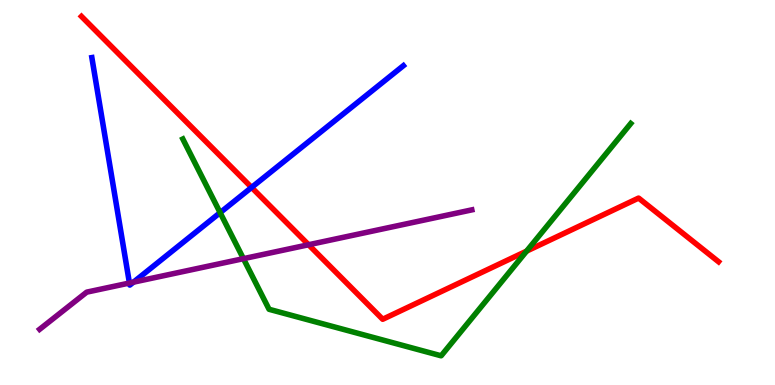[{'lines': ['blue', 'red'], 'intersections': [{'x': 3.25, 'y': 5.13}]}, {'lines': ['green', 'red'], 'intersections': [{'x': 6.79, 'y': 3.48}]}, {'lines': ['purple', 'red'], 'intersections': [{'x': 3.98, 'y': 3.64}]}, {'lines': ['blue', 'green'], 'intersections': [{'x': 2.84, 'y': 4.48}]}, {'lines': ['blue', 'purple'], 'intersections': [{'x': 1.67, 'y': 2.65}, {'x': 1.72, 'y': 2.67}]}, {'lines': ['green', 'purple'], 'intersections': [{'x': 3.14, 'y': 3.28}]}]